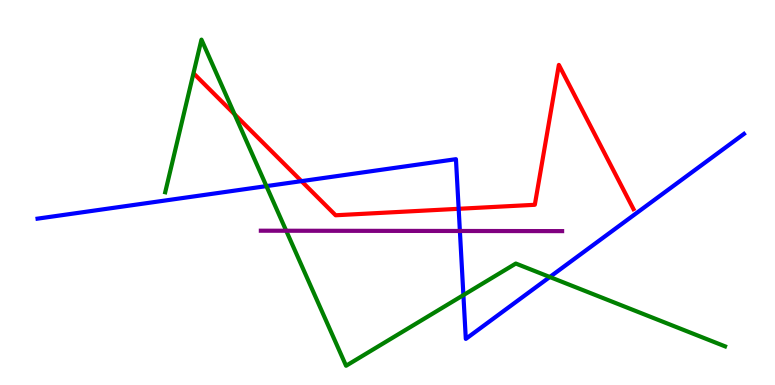[{'lines': ['blue', 'red'], 'intersections': [{'x': 3.89, 'y': 5.3}, {'x': 5.92, 'y': 4.58}]}, {'lines': ['green', 'red'], 'intersections': [{'x': 3.03, 'y': 7.03}]}, {'lines': ['purple', 'red'], 'intersections': []}, {'lines': ['blue', 'green'], 'intersections': [{'x': 3.44, 'y': 5.17}, {'x': 5.98, 'y': 2.34}, {'x': 7.09, 'y': 2.81}]}, {'lines': ['blue', 'purple'], 'intersections': [{'x': 5.93, 'y': 4.0}]}, {'lines': ['green', 'purple'], 'intersections': [{'x': 3.69, 'y': 4.01}]}]